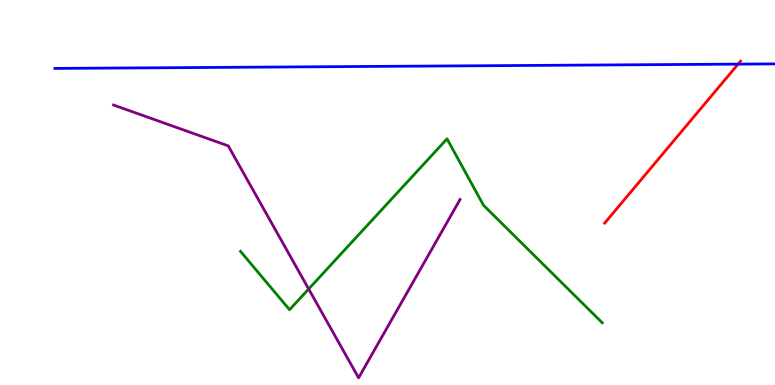[{'lines': ['blue', 'red'], 'intersections': [{'x': 9.52, 'y': 8.33}]}, {'lines': ['green', 'red'], 'intersections': []}, {'lines': ['purple', 'red'], 'intersections': []}, {'lines': ['blue', 'green'], 'intersections': []}, {'lines': ['blue', 'purple'], 'intersections': []}, {'lines': ['green', 'purple'], 'intersections': [{'x': 3.98, 'y': 2.49}]}]